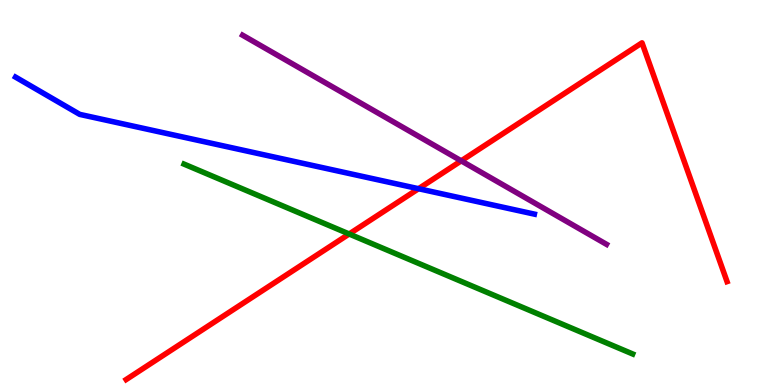[{'lines': ['blue', 'red'], 'intersections': [{'x': 5.4, 'y': 5.1}]}, {'lines': ['green', 'red'], 'intersections': [{'x': 4.51, 'y': 3.92}]}, {'lines': ['purple', 'red'], 'intersections': [{'x': 5.95, 'y': 5.82}]}, {'lines': ['blue', 'green'], 'intersections': []}, {'lines': ['blue', 'purple'], 'intersections': []}, {'lines': ['green', 'purple'], 'intersections': []}]